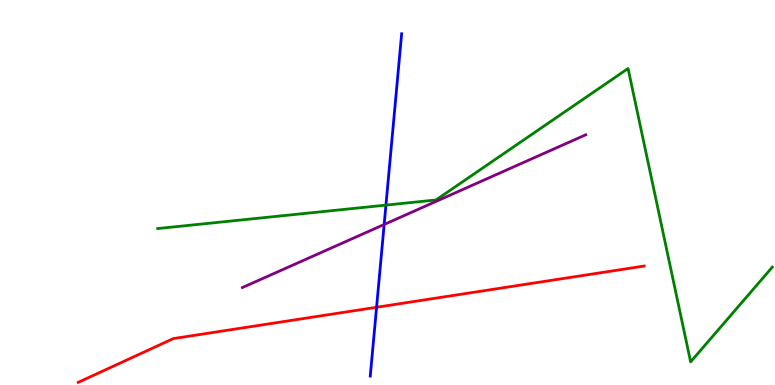[{'lines': ['blue', 'red'], 'intersections': [{'x': 4.86, 'y': 2.02}]}, {'lines': ['green', 'red'], 'intersections': []}, {'lines': ['purple', 'red'], 'intersections': []}, {'lines': ['blue', 'green'], 'intersections': [{'x': 4.98, 'y': 4.67}]}, {'lines': ['blue', 'purple'], 'intersections': [{'x': 4.96, 'y': 4.17}]}, {'lines': ['green', 'purple'], 'intersections': []}]